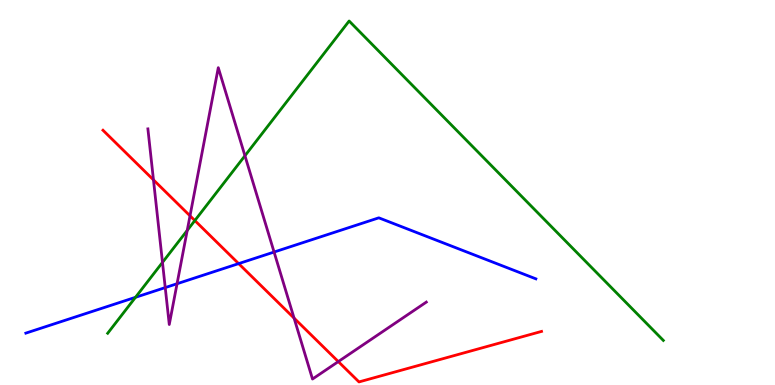[{'lines': ['blue', 'red'], 'intersections': [{'x': 3.08, 'y': 3.15}]}, {'lines': ['green', 'red'], 'intersections': [{'x': 2.51, 'y': 4.27}]}, {'lines': ['purple', 'red'], 'intersections': [{'x': 1.98, 'y': 5.33}, {'x': 2.45, 'y': 4.39}, {'x': 3.79, 'y': 1.74}, {'x': 4.37, 'y': 0.608}]}, {'lines': ['blue', 'green'], 'intersections': [{'x': 1.75, 'y': 2.28}]}, {'lines': ['blue', 'purple'], 'intersections': [{'x': 2.13, 'y': 2.53}, {'x': 2.28, 'y': 2.63}, {'x': 3.54, 'y': 3.45}]}, {'lines': ['green', 'purple'], 'intersections': [{'x': 2.1, 'y': 3.18}, {'x': 2.42, 'y': 4.02}, {'x': 3.16, 'y': 5.95}]}]